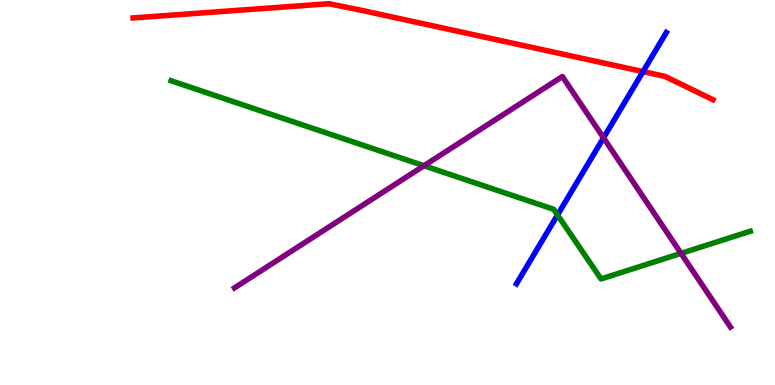[{'lines': ['blue', 'red'], 'intersections': [{'x': 8.3, 'y': 8.14}]}, {'lines': ['green', 'red'], 'intersections': []}, {'lines': ['purple', 'red'], 'intersections': []}, {'lines': ['blue', 'green'], 'intersections': [{'x': 7.19, 'y': 4.42}]}, {'lines': ['blue', 'purple'], 'intersections': [{'x': 7.79, 'y': 6.42}]}, {'lines': ['green', 'purple'], 'intersections': [{'x': 5.47, 'y': 5.7}, {'x': 8.79, 'y': 3.42}]}]